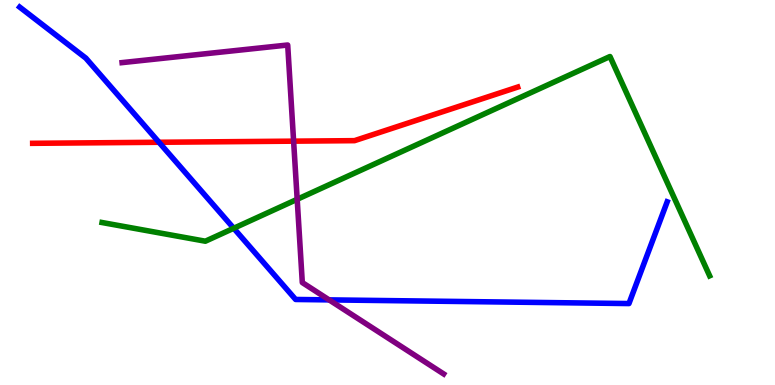[{'lines': ['blue', 'red'], 'intersections': [{'x': 2.05, 'y': 6.3}]}, {'lines': ['green', 'red'], 'intersections': []}, {'lines': ['purple', 'red'], 'intersections': [{'x': 3.79, 'y': 6.33}]}, {'lines': ['blue', 'green'], 'intersections': [{'x': 3.02, 'y': 4.07}]}, {'lines': ['blue', 'purple'], 'intersections': [{'x': 4.25, 'y': 2.21}]}, {'lines': ['green', 'purple'], 'intersections': [{'x': 3.83, 'y': 4.82}]}]